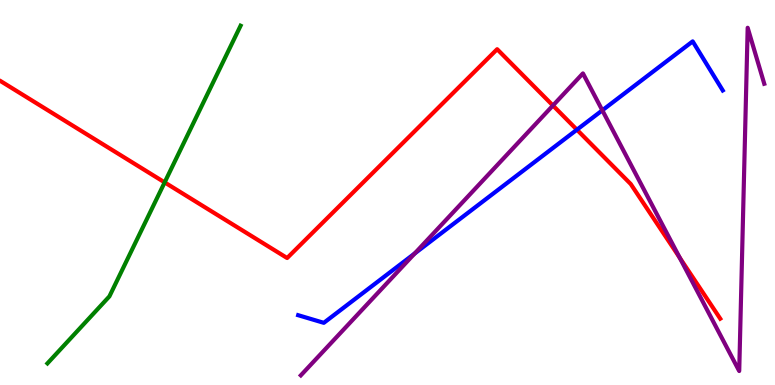[{'lines': ['blue', 'red'], 'intersections': [{'x': 7.44, 'y': 6.63}]}, {'lines': ['green', 'red'], 'intersections': [{'x': 2.12, 'y': 5.26}]}, {'lines': ['purple', 'red'], 'intersections': [{'x': 7.13, 'y': 7.26}, {'x': 8.77, 'y': 3.31}]}, {'lines': ['blue', 'green'], 'intersections': []}, {'lines': ['blue', 'purple'], 'intersections': [{'x': 5.35, 'y': 3.42}, {'x': 7.77, 'y': 7.13}]}, {'lines': ['green', 'purple'], 'intersections': []}]